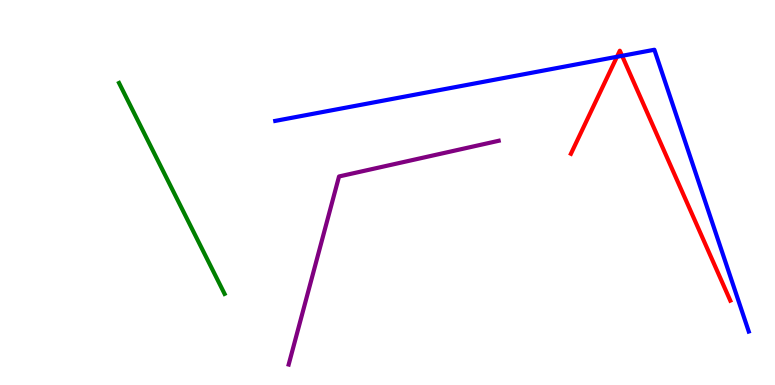[{'lines': ['blue', 'red'], 'intersections': [{'x': 7.96, 'y': 8.53}, {'x': 8.03, 'y': 8.55}]}, {'lines': ['green', 'red'], 'intersections': []}, {'lines': ['purple', 'red'], 'intersections': []}, {'lines': ['blue', 'green'], 'intersections': []}, {'lines': ['blue', 'purple'], 'intersections': []}, {'lines': ['green', 'purple'], 'intersections': []}]